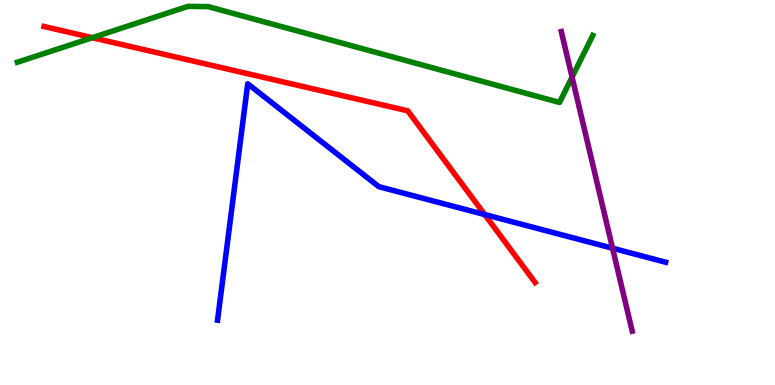[{'lines': ['blue', 'red'], 'intersections': [{'x': 6.25, 'y': 4.43}]}, {'lines': ['green', 'red'], 'intersections': [{'x': 1.19, 'y': 9.02}]}, {'lines': ['purple', 'red'], 'intersections': []}, {'lines': ['blue', 'green'], 'intersections': []}, {'lines': ['blue', 'purple'], 'intersections': [{'x': 7.9, 'y': 3.55}]}, {'lines': ['green', 'purple'], 'intersections': [{'x': 7.38, 'y': 8.0}]}]